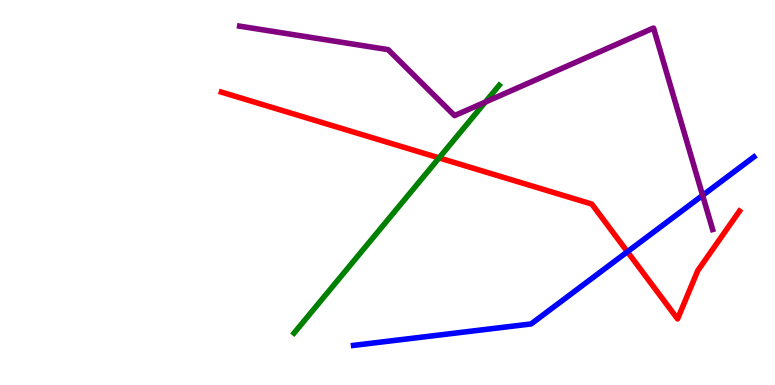[{'lines': ['blue', 'red'], 'intersections': [{'x': 8.1, 'y': 3.46}]}, {'lines': ['green', 'red'], 'intersections': [{'x': 5.67, 'y': 5.9}]}, {'lines': ['purple', 'red'], 'intersections': []}, {'lines': ['blue', 'green'], 'intersections': []}, {'lines': ['blue', 'purple'], 'intersections': [{'x': 9.07, 'y': 4.93}]}, {'lines': ['green', 'purple'], 'intersections': [{'x': 6.26, 'y': 7.35}]}]